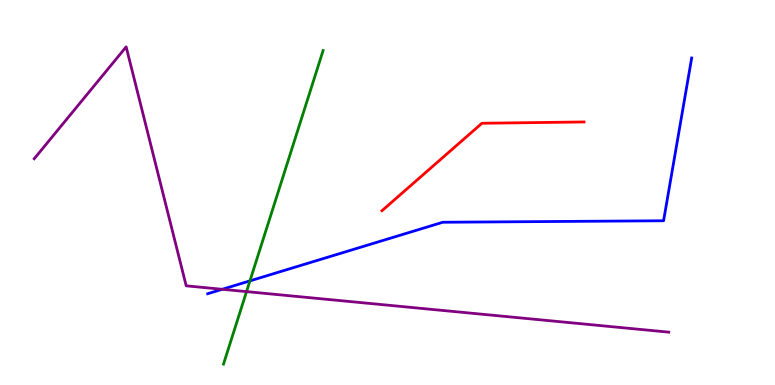[{'lines': ['blue', 'red'], 'intersections': []}, {'lines': ['green', 'red'], 'intersections': []}, {'lines': ['purple', 'red'], 'intersections': []}, {'lines': ['blue', 'green'], 'intersections': [{'x': 3.23, 'y': 2.7}]}, {'lines': ['blue', 'purple'], 'intersections': [{'x': 2.87, 'y': 2.49}]}, {'lines': ['green', 'purple'], 'intersections': [{'x': 3.18, 'y': 2.43}]}]